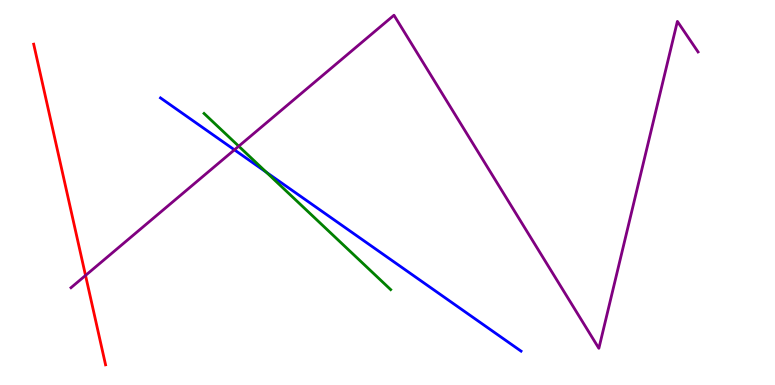[{'lines': ['blue', 'red'], 'intersections': []}, {'lines': ['green', 'red'], 'intersections': []}, {'lines': ['purple', 'red'], 'intersections': [{'x': 1.1, 'y': 2.85}]}, {'lines': ['blue', 'green'], 'intersections': [{'x': 3.44, 'y': 5.53}]}, {'lines': ['blue', 'purple'], 'intersections': [{'x': 3.02, 'y': 6.11}]}, {'lines': ['green', 'purple'], 'intersections': [{'x': 3.08, 'y': 6.2}]}]